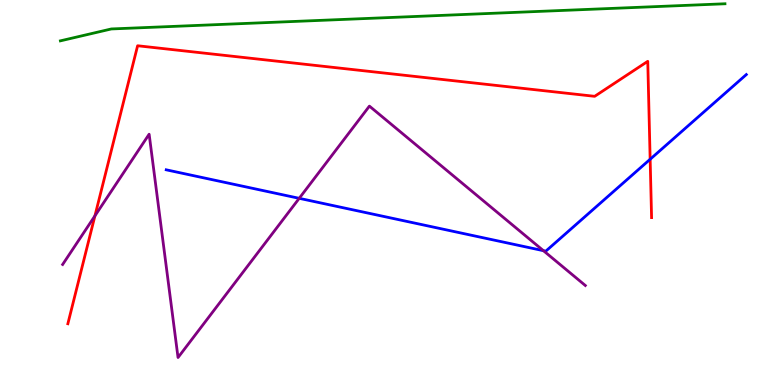[{'lines': ['blue', 'red'], 'intersections': [{'x': 8.39, 'y': 5.86}]}, {'lines': ['green', 'red'], 'intersections': []}, {'lines': ['purple', 'red'], 'intersections': [{'x': 1.22, 'y': 4.39}]}, {'lines': ['blue', 'green'], 'intersections': []}, {'lines': ['blue', 'purple'], 'intersections': [{'x': 3.86, 'y': 4.85}, {'x': 7.01, 'y': 3.49}]}, {'lines': ['green', 'purple'], 'intersections': []}]